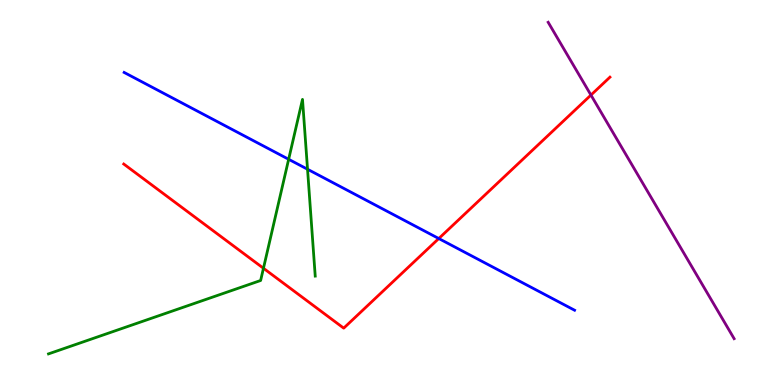[{'lines': ['blue', 'red'], 'intersections': [{'x': 5.66, 'y': 3.8}]}, {'lines': ['green', 'red'], 'intersections': [{'x': 3.4, 'y': 3.03}]}, {'lines': ['purple', 'red'], 'intersections': [{'x': 7.63, 'y': 7.53}]}, {'lines': ['blue', 'green'], 'intersections': [{'x': 3.72, 'y': 5.86}, {'x': 3.97, 'y': 5.6}]}, {'lines': ['blue', 'purple'], 'intersections': []}, {'lines': ['green', 'purple'], 'intersections': []}]